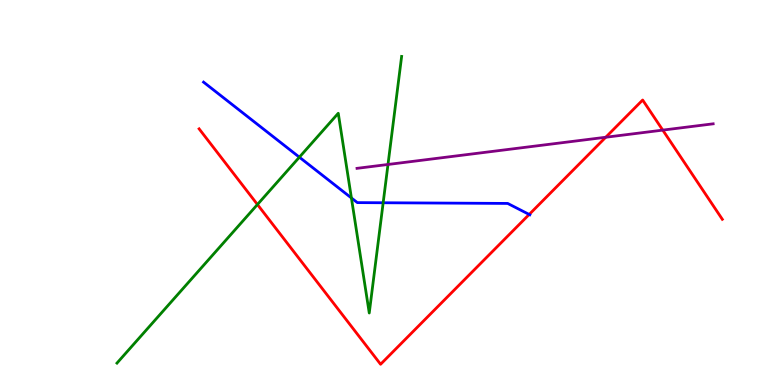[{'lines': ['blue', 'red'], 'intersections': [{'x': 6.83, 'y': 4.43}]}, {'lines': ['green', 'red'], 'intersections': [{'x': 3.32, 'y': 4.69}]}, {'lines': ['purple', 'red'], 'intersections': [{'x': 7.82, 'y': 6.44}, {'x': 8.55, 'y': 6.62}]}, {'lines': ['blue', 'green'], 'intersections': [{'x': 3.86, 'y': 5.92}, {'x': 4.53, 'y': 4.86}, {'x': 4.94, 'y': 4.73}]}, {'lines': ['blue', 'purple'], 'intersections': []}, {'lines': ['green', 'purple'], 'intersections': [{'x': 5.01, 'y': 5.73}]}]